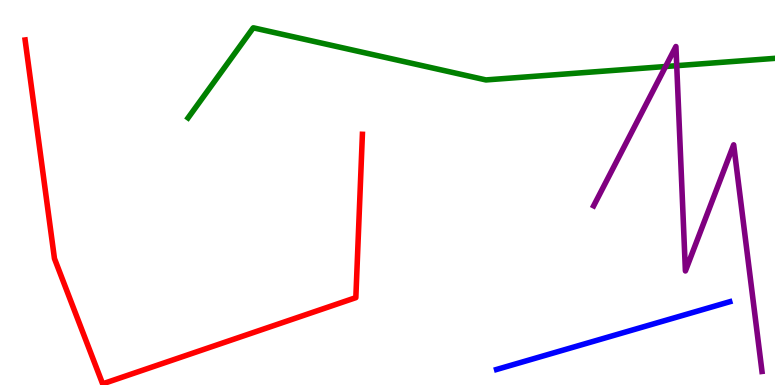[{'lines': ['blue', 'red'], 'intersections': []}, {'lines': ['green', 'red'], 'intersections': []}, {'lines': ['purple', 'red'], 'intersections': []}, {'lines': ['blue', 'green'], 'intersections': []}, {'lines': ['blue', 'purple'], 'intersections': []}, {'lines': ['green', 'purple'], 'intersections': [{'x': 8.59, 'y': 8.27}, {'x': 8.73, 'y': 8.29}]}]